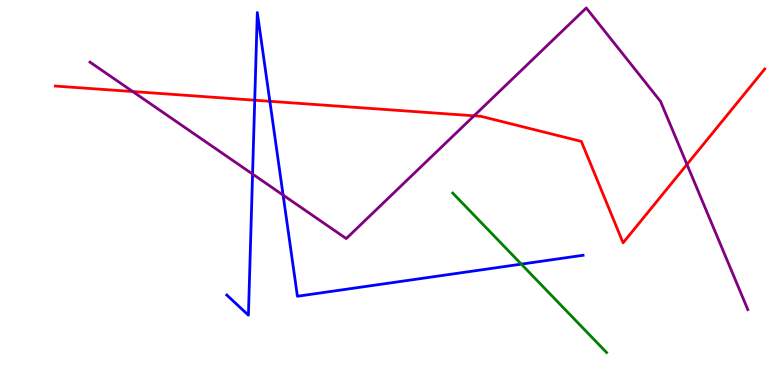[{'lines': ['blue', 'red'], 'intersections': [{'x': 3.29, 'y': 7.4}, {'x': 3.48, 'y': 7.37}]}, {'lines': ['green', 'red'], 'intersections': []}, {'lines': ['purple', 'red'], 'intersections': [{'x': 1.71, 'y': 7.62}, {'x': 6.12, 'y': 6.99}, {'x': 8.86, 'y': 5.73}]}, {'lines': ['blue', 'green'], 'intersections': [{'x': 6.73, 'y': 3.14}]}, {'lines': ['blue', 'purple'], 'intersections': [{'x': 3.26, 'y': 5.48}, {'x': 3.65, 'y': 4.93}]}, {'lines': ['green', 'purple'], 'intersections': []}]